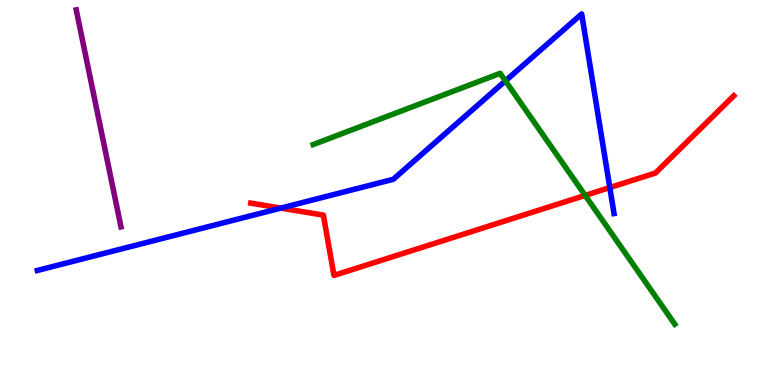[{'lines': ['blue', 'red'], 'intersections': [{'x': 3.62, 'y': 4.59}, {'x': 7.87, 'y': 5.13}]}, {'lines': ['green', 'red'], 'intersections': [{'x': 7.55, 'y': 4.92}]}, {'lines': ['purple', 'red'], 'intersections': []}, {'lines': ['blue', 'green'], 'intersections': [{'x': 6.52, 'y': 7.9}]}, {'lines': ['blue', 'purple'], 'intersections': []}, {'lines': ['green', 'purple'], 'intersections': []}]